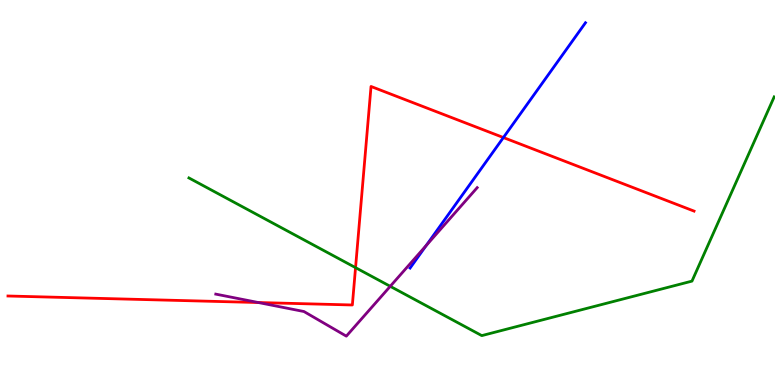[{'lines': ['blue', 'red'], 'intersections': [{'x': 6.5, 'y': 6.43}]}, {'lines': ['green', 'red'], 'intersections': [{'x': 4.59, 'y': 3.05}]}, {'lines': ['purple', 'red'], 'intersections': [{'x': 3.33, 'y': 2.14}]}, {'lines': ['blue', 'green'], 'intersections': []}, {'lines': ['blue', 'purple'], 'intersections': [{'x': 5.5, 'y': 3.62}]}, {'lines': ['green', 'purple'], 'intersections': [{'x': 5.04, 'y': 2.56}]}]